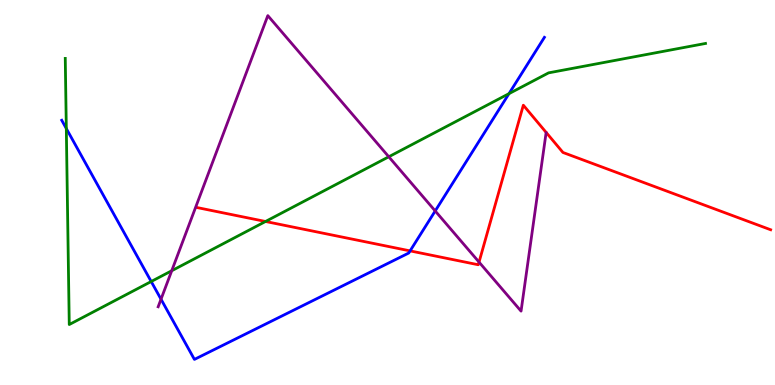[{'lines': ['blue', 'red'], 'intersections': [{'x': 5.29, 'y': 3.48}]}, {'lines': ['green', 'red'], 'intersections': [{'x': 3.43, 'y': 4.25}]}, {'lines': ['purple', 'red'], 'intersections': [{'x': 6.18, 'y': 3.19}]}, {'lines': ['blue', 'green'], 'intersections': [{'x': 0.856, 'y': 6.66}, {'x': 1.95, 'y': 2.69}, {'x': 6.57, 'y': 7.57}]}, {'lines': ['blue', 'purple'], 'intersections': [{'x': 2.08, 'y': 2.23}, {'x': 5.62, 'y': 4.52}]}, {'lines': ['green', 'purple'], 'intersections': [{'x': 2.22, 'y': 2.97}, {'x': 5.02, 'y': 5.93}]}]